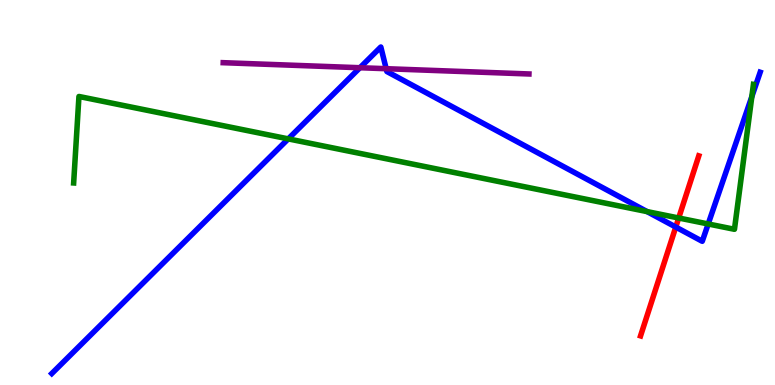[{'lines': ['blue', 'red'], 'intersections': [{'x': 8.72, 'y': 4.1}]}, {'lines': ['green', 'red'], 'intersections': [{'x': 8.76, 'y': 4.34}]}, {'lines': ['purple', 'red'], 'intersections': []}, {'lines': ['blue', 'green'], 'intersections': [{'x': 3.72, 'y': 6.39}, {'x': 8.35, 'y': 4.5}, {'x': 9.14, 'y': 4.18}, {'x': 9.7, 'y': 7.49}]}, {'lines': ['blue', 'purple'], 'intersections': [{'x': 4.64, 'y': 8.24}, {'x': 4.98, 'y': 8.22}]}, {'lines': ['green', 'purple'], 'intersections': []}]